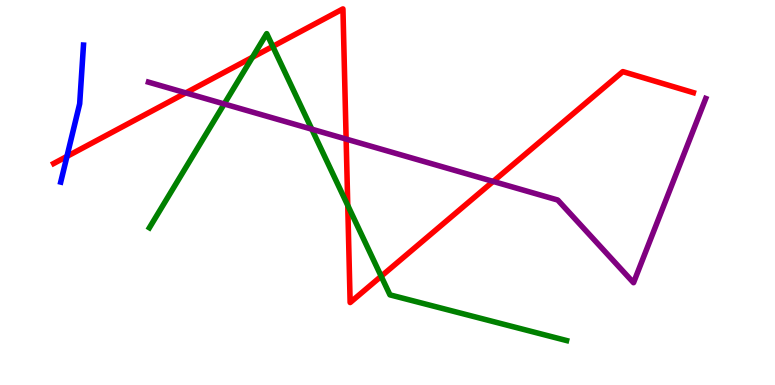[{'lines': ['blue', 'red'], 'intersections': [{'x': 0.864, 'y': 5.94}]}, {'lines': ['green', 'red'], 'intersections': [{'x': 3.26, 'y': 8.51}, {'x': 3.52, 'y': 8.79}, {'x': 4.49, 'y': 4.66}, {'x': 4.92, 'y': 2.82}]}, {'lines': ['purple', 'red'], 'intersections': [{'x': 2.4, 'y': 7.59}, {'x': 4.47, 'y': 6.39}, {'x': 6.36, 'y': 5.29}]}, {'lines': ['blue', 'green'], 'intersections': []}, {'lines': ['blue', 'purple'], 'intersections': []}, {'lines': ['green', 'purple'], 'intersections': [{'x': 2.89, 'y': 7.3}, {'x': 4.02, 'y': 6.64}]}]